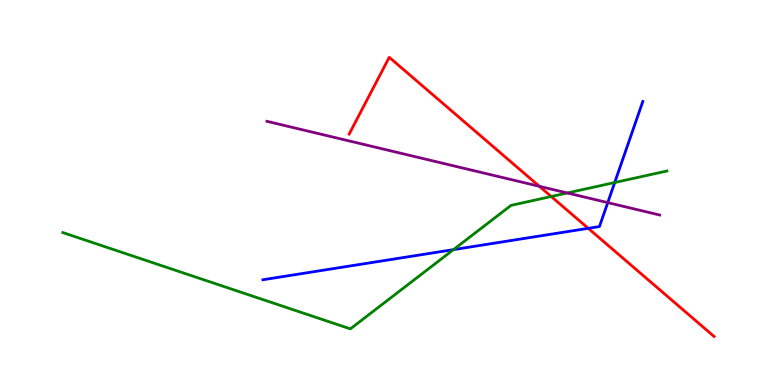[{'lines': ['blue', 'red'], 'intersections': [{'x': 7.59, 'y': 4.07}]}, {'lines': ['green', 'red'], 'intersections': [{'x': 7.11, 'y': 4.9}]}, {'lines': ['purple', 'red'], 'intersections': [{'x': 6.96, 'y': 5.16}]}, {'lines': ['blue', 'green'], 'intersections': [{'x': 5.85, 'y': 3.52}, {'x': 7.93, 'y': 5.26}]}, {'lines': ['blue', 'purple'], 'intersections': [{'x': 7.84, 'y': 4.74}]}, {'lines': ['green', 'purple'], 'intersections': [{'x': 7.32, 'y': 4.99}]}]